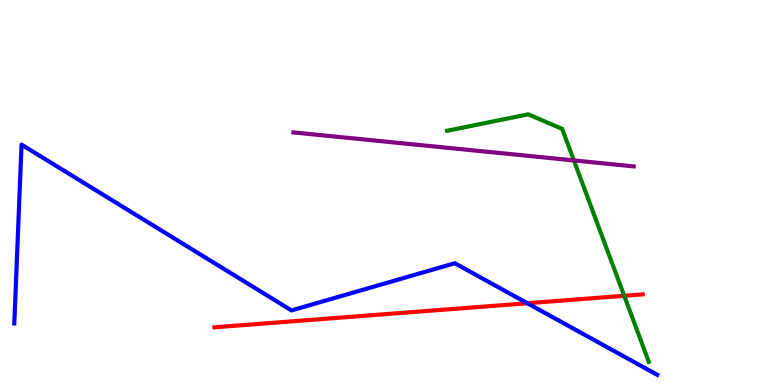[{'lines': ['blue', 'red'], 'intersections': [{'x': 6.8, 'y': 2.12}]}, {'lines': ['green', 'red'], 'intersections': [{'x': 8.05, 'y': 2.32}]}, {'lines': ['purple', 'red'], 'intersections': []}, {'lines': ['blue', 'green'], 'intersections': []}, {'lines': ['blue', 'purple'], 'intersections': []}, {'lines': ['green', 'purple'], 'intersections': [{'x': 7.41, 'y': 5.83}]}]